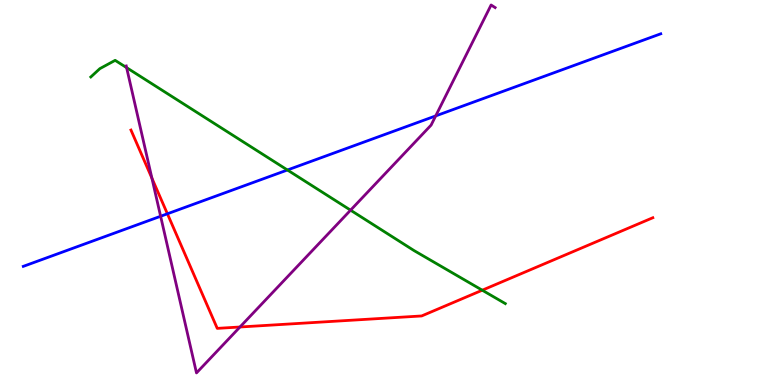[{'lines': ['blue', 'red'], 'intersections': [{'x': 2.16, 'y': 4.45}]}, {'lines': ['green', 'red'], 'intersections': [{'x': 6.22, 'y': 2.46}]}, {'lines': ['purple', 'red'], 'intersections': [{'x': 1.96, 'y': 5.37}, {'x': 3.1, 'y': 1.51}]}, {'lines': ['blue', 'green'], 'intersections': [{'x': 3.71, 'y': 5.58}]}, {'lines': ['blue', 'purple'], 'intersections': [{'x': 2.07, 'y': 4.38}, {'x': 5.62, 'y': 6.99}]}, {'lines': ['green', 'purple'], 'intersections': [{'x': 1.63, 'y': 8.24}, {'x': 4.52, 'y': 4.54}]}]